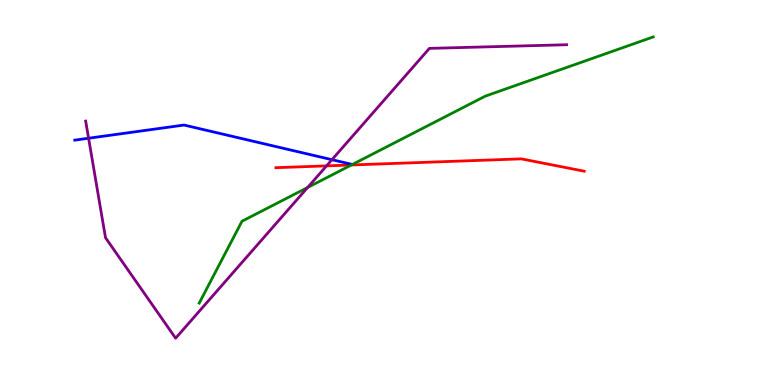[{'lines': ['blue', 'red'], 'intersections': []}, {'lines': ['green', 'red'], 'intersections': [{'x': 4.53, 'y': 5.71}]}, {'lines': ['purple', 'red'], 'intersections': [{'x': 4.21, 'y': 5.69}]}, {'lines': ['blue', 'green'], 'intersections': []}, {'lines': ['blue', 'purple'], 'intersections': [{'x': 1.14, 'y': 6.41}, {'x': 4.28, 'y': 5.85}]}, {'lines': ['green', 'purple'], 'intersections': [{'x': 3.97, 'y': 5.13}]}]